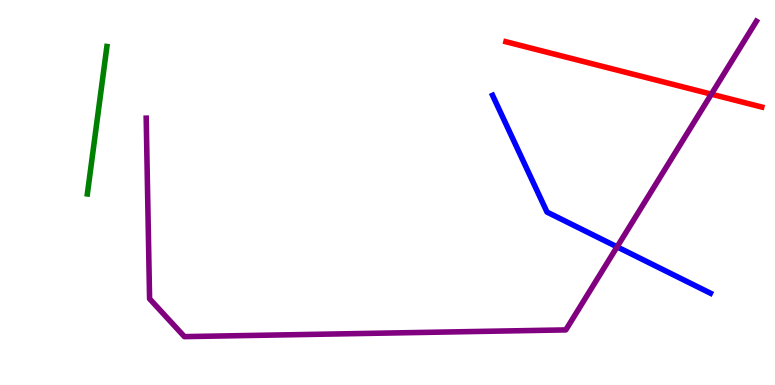[{'lines': ['blue', 'red'], 'intersections': []}, {'lines': ['green', 'red'], 'intersections': []}, {'lines': ['purple', 'red'], 'intersections': [{'x': 9.18, 'y': 7.55}]}, {'lines': ['blue', 'green'], 'intersections': []}, {'lines': ['blue', 'purple'], 'intersections': [{'x': 7.96, 'y': 3.59}]}, {'lines': ['green', 'purple'], 'intersections': []}]